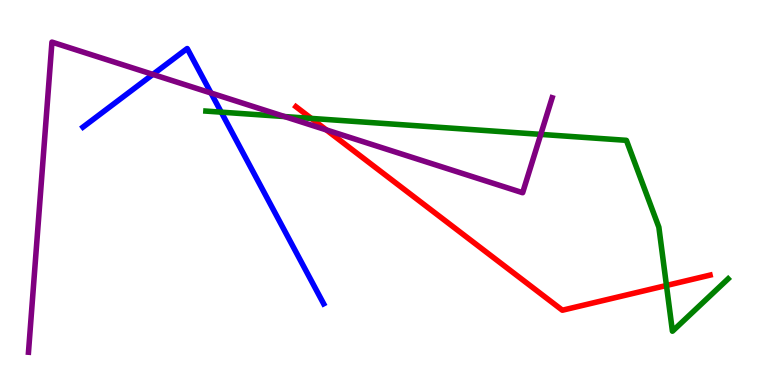[{'lines': ['blue', 'red'], 'intersections': []}, {'lines': ['green', 'red'], 'intersections': [{'x': 4.02, 'y': 6.92}, {'x': 8.6, 'y': 2.58}]}, {'lines': ['purple', 'red'], 'intersections': [{'x': 4.21, 'y': 6.63}]}, {'lines': ['blue', 'green'], 'intersections': [{'x': 2.85, 'y': 7.09}]}, {'lines': ['blue', 'purple'], 'intersections': [{'x': 1.97, 'y': 8.07}, {'x': 2.72, 'y': 7.58}]}, {'lines': ['green', 'purple'], 'intersections': [{'x': 3.67, 'y': 6.97}, {'x': 6.98, 'y': 6.51}]}]